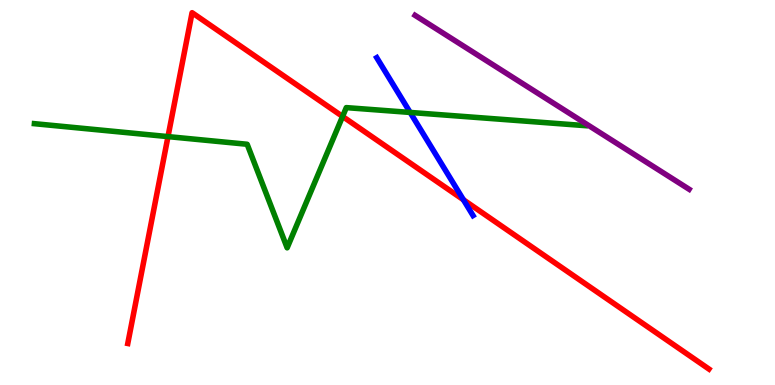[{'lines': ['blue', 'red'], 'intersections': [{'x': 5.98, 'y': 4.81}]}, {'lines': ['green', 'red'], 'intersections': [{'x': 2.17, 'y': 6.45}, {'x': 4.42, 'y': 6.98}]}, {'lines': ['purple', 'red'], 'intersections': []}, {'lines': ['blue', 'green'], 'intersections': [{'x': 5.29, 'y': 7.08}]}, {'lines': ['blue', 'purple'], 'intersections': []}, {'lines': ['green', 'purple'], 'intersections': []}]